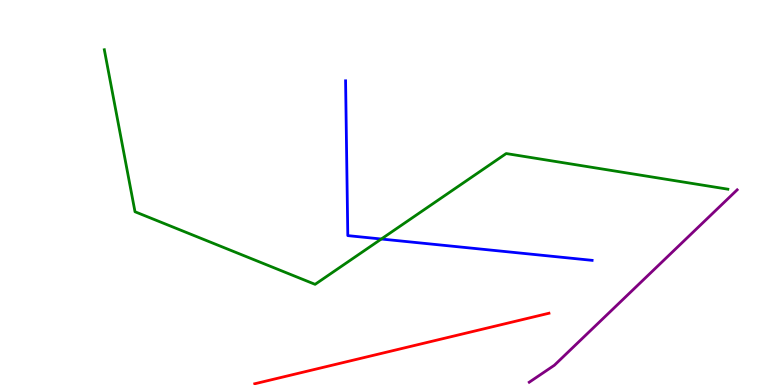[{'lines': ['blue', 'red'], 'intersections': []}, {'lines': ['green', 'red'], 'intersections': []}, {'lines': ['purple', 'red'], 'intersections': []}, {'lines': ['blue', 'green'], 'intersections': [{'x': 4.92, 'y': 3.79}]}, {'lines': ['blue', 'purple'], 'intersections': []}, {'lines': ['green', 'purple'], 'intersections': []}]